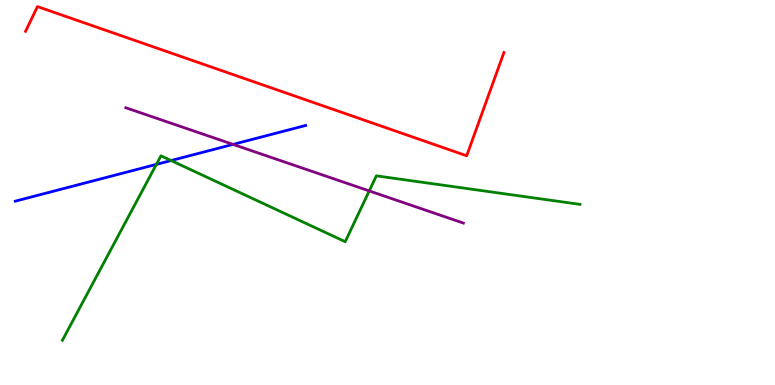[{'lines': ['blue', 'red'], 'intersections': []}, {'lines': ['green', 'red'], 'intersections': []}, {'lines': ['purple', 'red'], 'intersections': []}, {'lines': ['blue', 'green'], 'intersections': [{'x': 2.02, 'y': 5.73}, {'x': 2.21, 'y': 5.83}]}, {'lines': ['blue', 'purple'], 'intersections': [{'x': 3.01, 'y': 6.25}]}, {'lines': ['green', 'purple'], 'intersections': [{'x': 4.76, 'y': 5.04}]}]